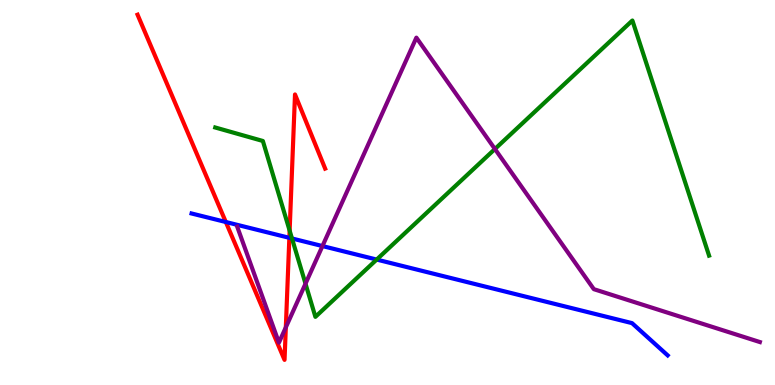[{'lines': ['blue', 'red'], 'intersections': [{'x': 2.91, 'y': 4.23}, {'x': 3.73, 'y': 3.82}]}, {'lines': ['green', 'red'], 'intersections': [{'x': 3.74, 'y': 4.01}]}, {'lines': ['purple', 'red'], 'intersections': [{'x': 3.69, 'y': 1.5}]}, {'lines': ['blue', 'green'], 'intersections': [{'x': 3.77, 'y': 3.81}, {'x': 4.86, 'y': 3.26}]}, {'lines': ['blue', 'purple'], 'intersections': [{'x': 4.16, 'y': 3.61}]}, {'lines': ['green', 'purple'], 'intersections': [{'x': 3.94, 'y': 2.63}, {'x': 6.39, 'y': 6.13}]}]